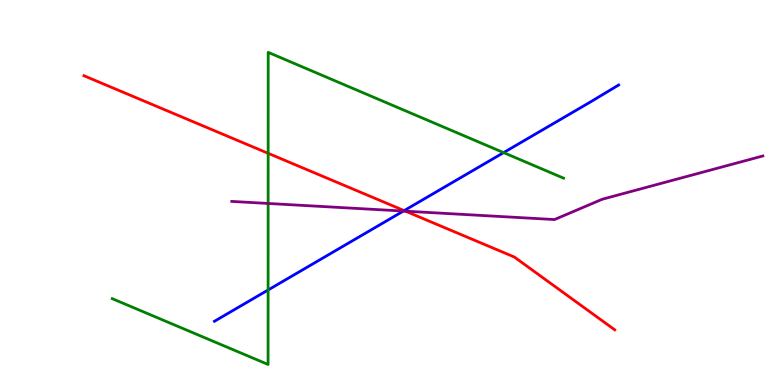[{'lines': ['blue', 'red'], 'intersections': [{'x': 5.22, 'y': 4.53}]}, {'lines': ['green', 'red'], 'intersections': [{'x': 3.46, 'y': 6.02}]}, {'lines': ['purple', 'red'], 'intersections': [{'x': 5.23, 'y': 4.51}]}, {'lines': ['blue', 'green'], 'intersections': [{'x': 3.46, 'y': 2.47}, {'x': 6.5, 'y': 6.04}]}, {'lines': ['blue', 'purple'], 'intersections': [{'x': 5.21, 'y': 4.52}]}, {'lines': ['green', 'purple'], 'intersections': [{'x': 3.46, 'y': 4.72}]}]